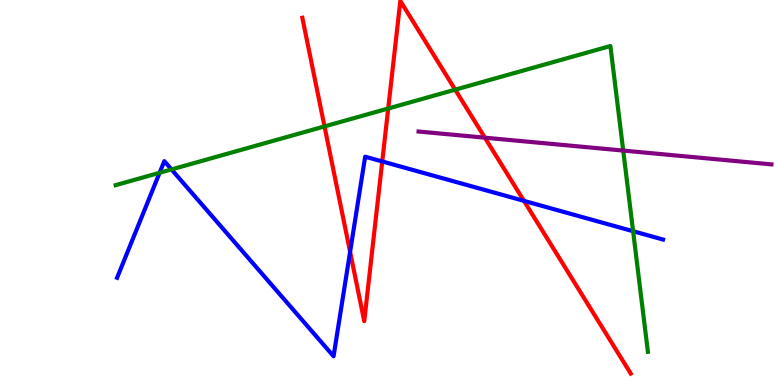[{'lines': ['blue', 'red'], 'intersections': [{'x': 4.52, 'y': 3.46}, {'x': 4.93, 'y': 5.81}, {'x': 6.76, 'y': 4.78}]}, {'lines': ['green', 'red'], 'intersections': [{'x': 4.19, 'y': 6.72}, {'x': 5.01, 'y': 7.18}, {'x': 5.87, 'y': 7.67}]}, {'lines': ['purple', 'red'], 'intersections': [{'x': 6.26, 'y': 6.42}]}, {'lines': ['blue', 'green'], 'intersections': [{'x': 2.06, 'y': 5.51}, {'x': 2.21, 'y': 5.6}, {'x': 8.17, 'y': 3.99}]}, {'lines': ['blue', 'purple'], 'intersections': []}, {'lines': ['green', 'purple'], 'intersections': [{'x': 8.04, 'y': 6.09}]}]